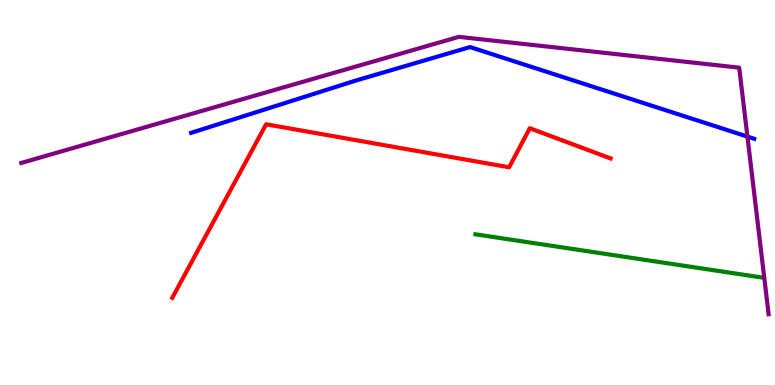[{'lines': ['blue', 'red'], 'intersections': []}, {'lines': ['green', 'red'], 'intersections': []}, {'lines': ['purple', 'red'], 'intersections': []}, {'lines': ['blue', 'green'], 'intersections': []}, {'lines': ['blue', 'purple'], 'intersections': [{'x': 9.64, 'y': 6.45}]}, {'lines': ['green', 'purple'], 'intersections': []}]